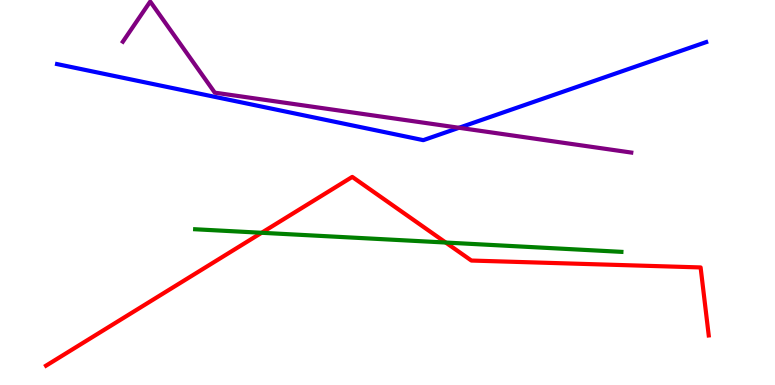[{'lines': ['blue', 'red'], 'intersections': []}, {'lines': ['green', 'red'], 'intersections': [{'x': 3.38, 'y': 3.95}, {'x': 5.75, 'y': 3.7}]}, {'lines': ['purple', 'red'], 'intersections': []}, {'lines': ['blue', 'green'], 'intersections': []}, {'lines': ['blue', 'purple'], 'intersections': [{'x': 5.92, 'y': 6.68}]}, {'lines': ['green', 'purple'], 'intersections': []}]